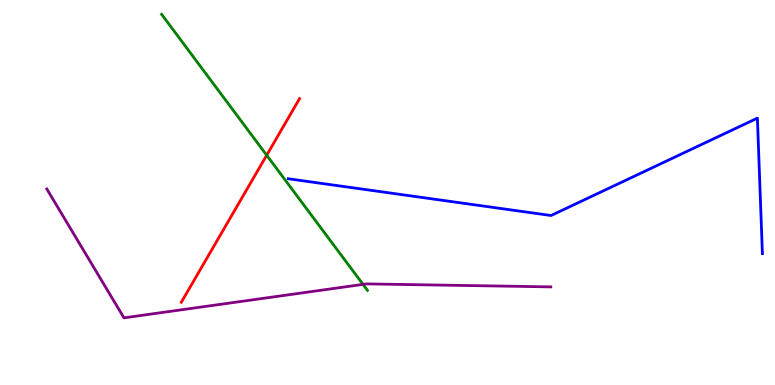[{'lines': ['blue', 'red'], 'intersections': []}, {'lines': ['green', 'red'], 'intersections': [{'x': 3.44, 'y': 5.97}]}, {'lines': ['purple', 'red'], 'intersections': []}, {'lines': ['blue', 'green'], 'intersections': []}, {'lines': ['blue', 'purple'], 'intersections': []}, {'lines': ['green', 'purple'], 'intersections': [{'x': 4.68, 'y': 2.61}]}]